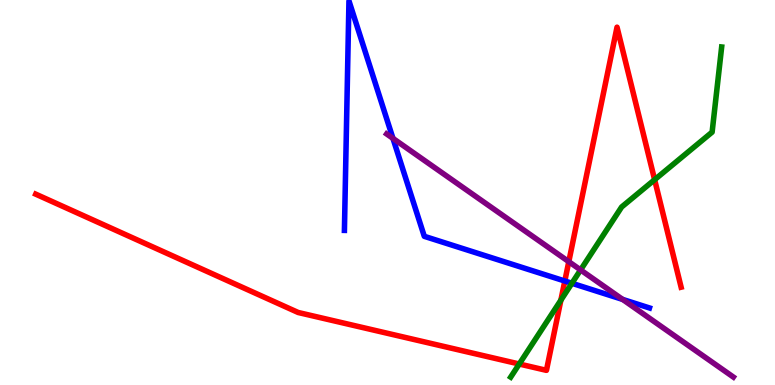[{'lines': ['blue', 'red'], 'intersections': [{'x': 7.29, 'y': 2.7}]}, {'lines': ['green', 'red'], 'intersections': [{'x': 6.7, 'y': 0.545}, {'x': 7.24, 'y': 2.2}, {'x': 8.45, 'y': 5.33}]}, {'lines': ['purple', 'red'], 'intersections': [{'x': 7.34, 'y': 3.2}]}, {'lines': ['blue', 'green'], 'intersections': [{'x': 7.38, 'y': 2.64}]}, {'lines': ['blue', 'purple'], 'intersections': [{'x': 5.07, 'y': 6.41}, {'x': 8.03, 'y': 2.22}]}, {'lines': ['green', 'purple'], 'intersections': [{'x': 7.49, 'y': 2.99}]}]